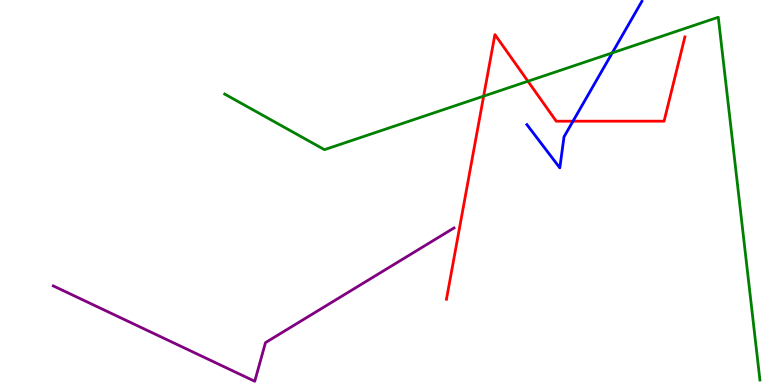[{'lines': ['blue', 'red'], 'intersections': [{'x': 7.39, 'y': 6.85}]}, {'lines': ['green', 'red'], 'intersections': [{'x': 6.24, 'y': 7.5}, {'x': 6.81, 'y': 7.89}]}, {'lines': ['purple', 'red'], 'intersections': []}, {'lines': ['blue', 'green'], 'intersections': [{'x': 7.9, 'y': 8.63}]}, {'lines': ['blue', 'purple'], 'intersections': []}, {'lines': ['green', 'purple'], 'intersections': []}]